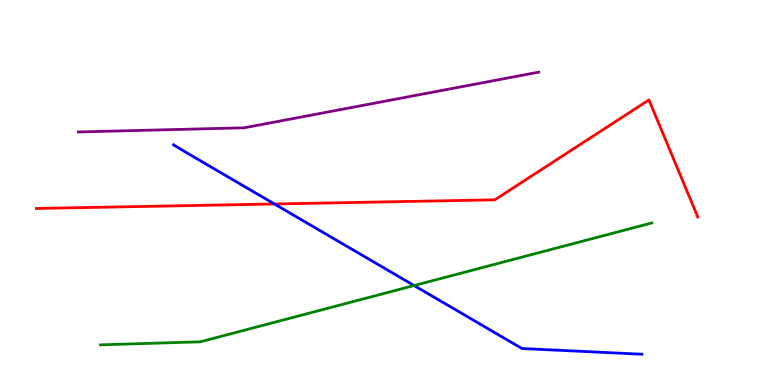[{'lines': ['blue', 'red'], 'intersections': [{'x': 3.54, 'y': 4.7}]}, {'lines': ['green', 'red'], 'intersections': []}, {'lines': ['purple', 'red'], 'intersections': []}, {'lines': ['blue', 'green'], 'intersections': [{'x': 5.34, 'y': 2.58}]}, {'lines': ['blue', 'purple'], 'intersections': []}, {'lines': ['green', 'purple'], 'intersections': []}]